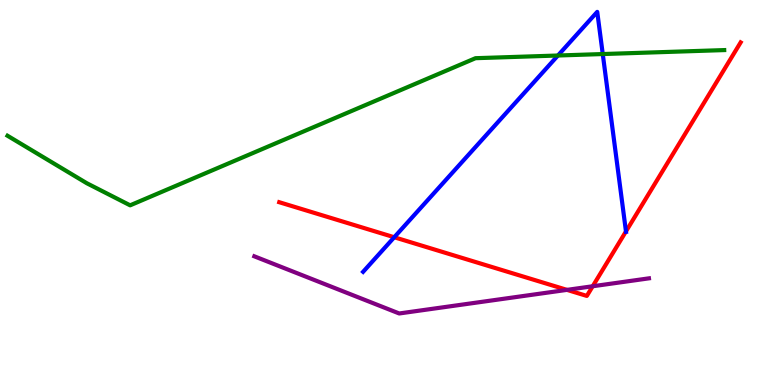[{'lines': ['blue', 'red'], 'intersections': [{'x': 5.09, 'y': 3.84}, {'x': 8.08, 'y': 3.99}]}, {'lines': ['green', 'red'], 'intersections': []}, {'lines': ['purple', 'red'], 'intersections': [{'x': 7.32, 'y': 2.47}, {'x': 7.65, 'y': 2.56}]}, {'lines': ['blue', 'green'], 'intersections': [{'x': 7.2, 'y': 8.56}, {'x': 7.78, 'y': 8.6}]}, {'lines': ['blue', 'purple'], 'intersections': []}, {'lines': ['green', 'purple'], 'intersections': []}]